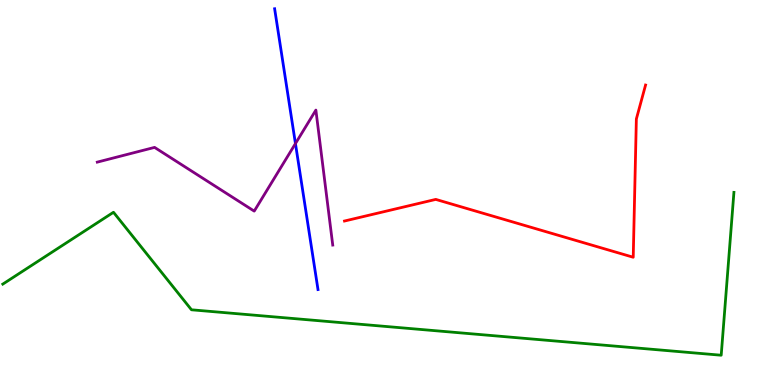[{'lines': ['blue', 'red'], 'intersections': []}, {'lines': ['green', 'red'], 'intersections': []}, {'lines': ['purple', 'red'], 'intersections': []}, {'lines': ['blue', 'green'], 'intersections': []}, {'lines': ['blue', 'purple'], 'intersections': [{'x': 3.81, 'y': 6.27}]}, {'lines': ['green', 'purple'], 'intersections': []}]